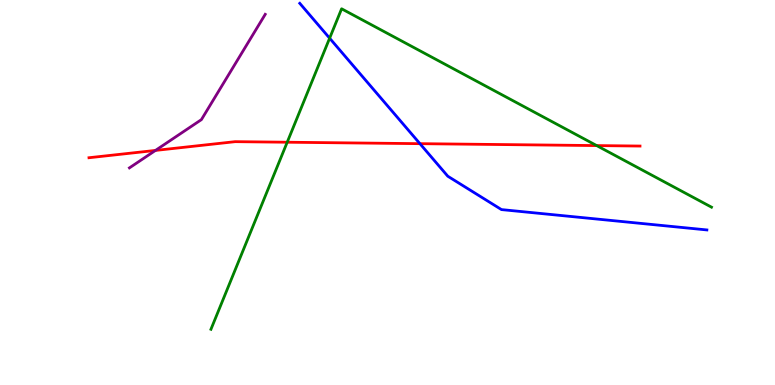[{'lines': ['blue', 'red'], 'intersections': [{'x': 5.42, 'y': 6.27}]}, {'lines': ['green', 'red'], 'intersections': [{'x': 3.71, 'y': 6.31}, {'x': 7.7, 'y': 6.22}]}, {'lines': ['purple', 'red'], 'intersections': [{'x': 2.01, 'y': 6.09}]}, {'lines': ['blue', 'green'], 'intersections': [{'x': 4.25, 'y': 9.01}]}, {'lines': ['blue', 'purple'], 'intersections': []}, {'lines': ['green', 'purple'], 'intersections': []}]